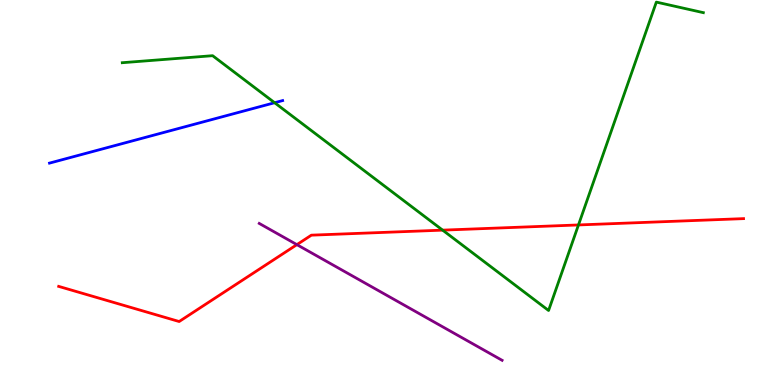[{'lines': ['blue', 'red'], 'intersections': []}, {'lines': ['green', 'red'], 'intersections': [{'x': 5.71, 'y': 4.02}, {'x': 7.46, 'y': 4.16}]}, {'lines': ['purple', 'red'], 'intersections': [{'x': 3.83, 'y': 3.65}]}, {'lines': ['blue', 'green'], 'intersections': [{'x': 3.54, 'y': 7.33}]}, {'lines': ['blue', 'purple'], 'intersections': []}, {'lines': ['green', 'purple'], 'intersections': []}]